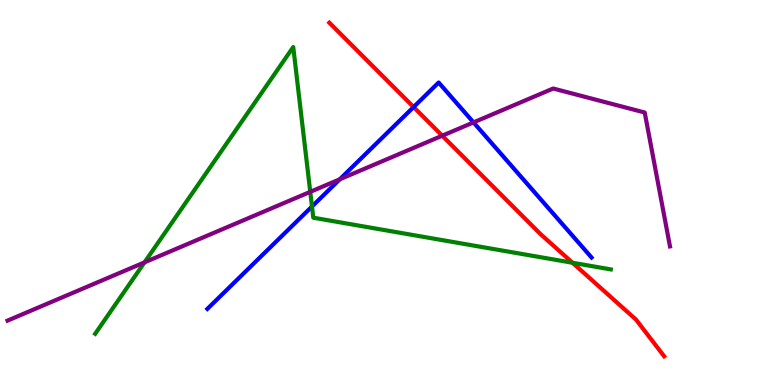[{'lines': ['blue', 'red'], 'intersections': [{'x': 5.34, 'y': 7.22}]}, {'lines': ['green', 'red'], 'intersections': [{'x': 7.39, 'y': 3.18}]}, {'lines': ['purple', 'red'], 'intersections': [{'x': 5.71, 'y': 6.48}]}, {'lines': ['blue', 'green'], 'intersections': [{'x': 4.03, 'y': 4.64}]}, {'lines': ['blue', 'purple'], 'intersections': [{'x': 4.38, 'y': 5.34}, {'x': 6.11, 'y': 6.82}]}, {'lines': ['green', 'purple'], 'intersections': [{'x': 1.86, 'y': 3.19}, {'x': 4.0, 'y': 5.02}]}]